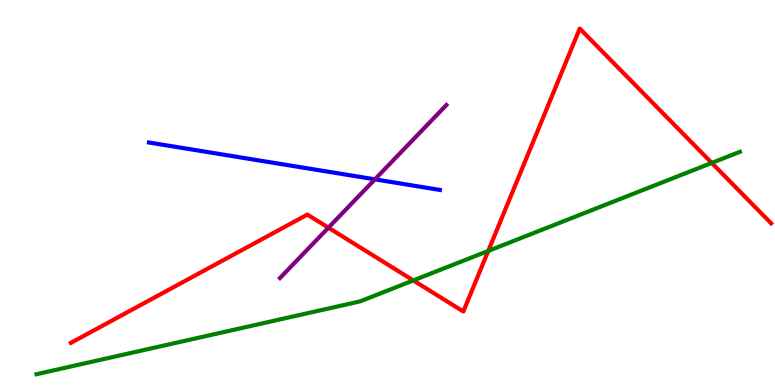[{'lines': ['blue', 'red'], 'intersections': []}, {'lines': ['green', 'red'], 'intersections': [{'x': 5.33, 'y': 2.72}, {'x': 6.3, 'y': 3.48}, {'x': 9.18, 'y': 5.77}]}, {'lines': ['purple', 'red'], 'intersections': [{'x': 4.24, 'y': 4.09}]}, {'lines': ['blue', 'green'], 'intersections': []}, {'lines': ['blue', 'purple'], 'intersections': [{'x': 4.84, 'y': 5.34}]}, {'lines': ['green', 'purple'], 'intersections': []}]